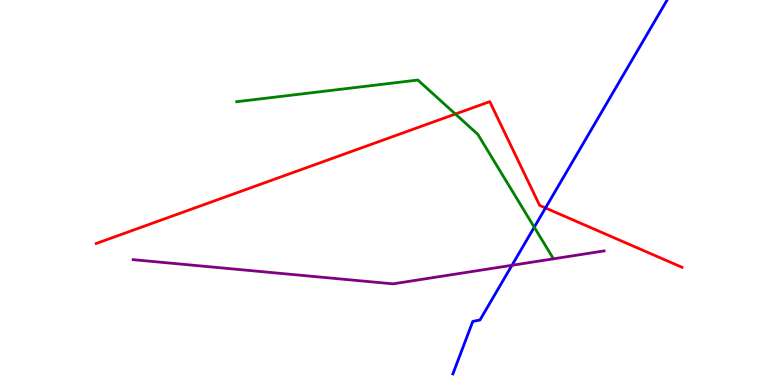[{'lines': ['blue', 'red'], 'intersections': [{'x': 7.04, 'y': 4.6}]}, {'lines': ['green', 'red'], 'intersections': [{'x': 5.88, 'y': 7.04}]}, {'lines': ['purple', 'red'], 'intersections': []}, {'lines': ['blue', 'green'], 'intersections': [{'x': 6.89, 'y': 4.1}]}, {'lines': ['blue', 'purple'], 'intersections': [{'x': 6.61, 'y': 3.11}]}, {'lines': ['green', 'purple'], 'intersections': []}]